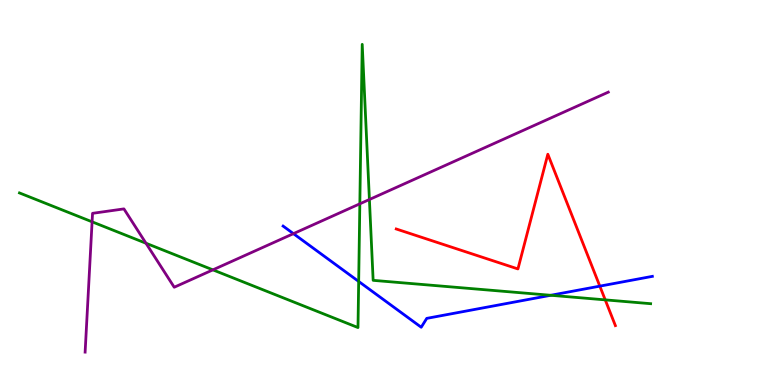[{'lines': ['blue', 'red'], 'intersections': [{'x': 7.74, 'y': 2.57}]}, {'lines': ['green', 'red'], 'intersections': [{'x': 7.81, 'y': 2.21}]}, {'lines': ['purple', 'red'], 'intersections': []}, {'lines': ['blue', 'green'], 'intersections': [{'x': 4.63, 'y': 2.69}, {'x': 7.11, 'y': 2.33}]}, {'lines': ['blue', 'purple'], 'intersections': [{'x': 3.79, 'y': 3.93}]}, {'lines': ['green', 'purple'], 'intersections': [{'x': 1.19, 'y': 4.24}, {'x': 1.88, 'y': 3.68}, {'x': 2.75, 'y': 2.99}, {'x': 4.64, 'y': 4.71}, {'x': 4.77, 'y': 4.82}]}]